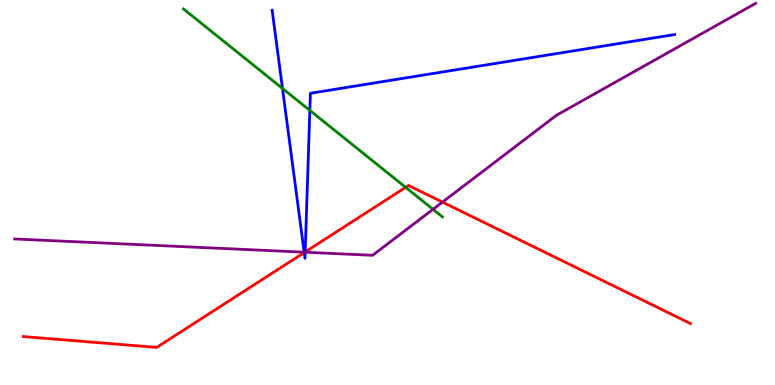[{'lines': ['blue', 'red'], 'intersections': [{'x': 3.93, 'y': 3.44}, {'x': 3.94, 'y': 3.46}]}, {'lines': ['green', 'red'], 'intersections': [{'x': 5.23, 'y': 5.13}]}, {'lines': ['purple', 'red'], 'intersections': [{'x': 3.93, 'y': 3.45}, {'x': 5.71, 'y': 4.75}]}, {'lines': ['blue', 'green'], 'intersections': [{'x': 3.65, 'y': 7.7}, {'x': 4.0, 'y': 7.13}]}, {'lines': ['blue', 'purple'], 'intersections': [{'x': 3.92, 'y': 3.45}, {'x': 3.94, 'y': 3.45}]}, {'lines': ['green', 'purple'], 'intersections': [{'x': 5.59, 'y': 4.56}]}]